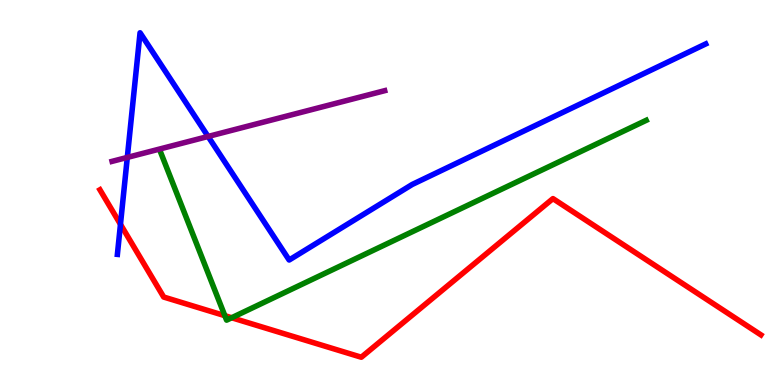[{'lines': ['blue', 'red'], 'intersections': [{'x': 1.55, 'y': 4.17}]}, {'lines': ['green', 'red'], 'intersections': [{'x': 2.9, 'y': 1.8}, {'x': 2.99, 'y': 1.75}]}, {'lines': ['purple', 'red'], 'intersections': []}, {'lines': ['blue', 'green'], 'intersections': []}, {'lines': ['blue', 'purple'], 'intersections': [{'x': 1.64, 'y': 5.91}, {'x': 2.69, 'y': 6.46}]}, {'lines': ['green', 'purple'], 'intersections': []}]